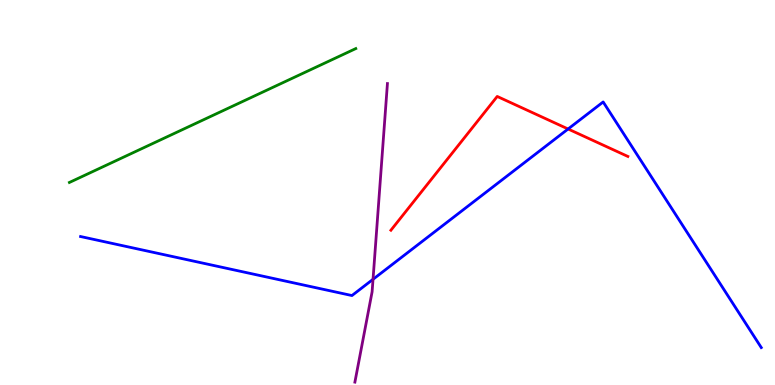[{'lines': ['blue', 'red'], 'intersections': [{'x': 7.33, 'y': 6.65}]}, {'lines': ['green', 'red'], 'intersections': []}, {'lines': ['purple', 'red'], 'intersections': []}, {'lines': ['blue', 'green'], 'intersections': []}, {'lines': ['blue', 'purple'], 'intersections': [{'x': 4.81, 'y': 2.75}]}, {'lines': ['green', 'purple'], 'intersections': []}]